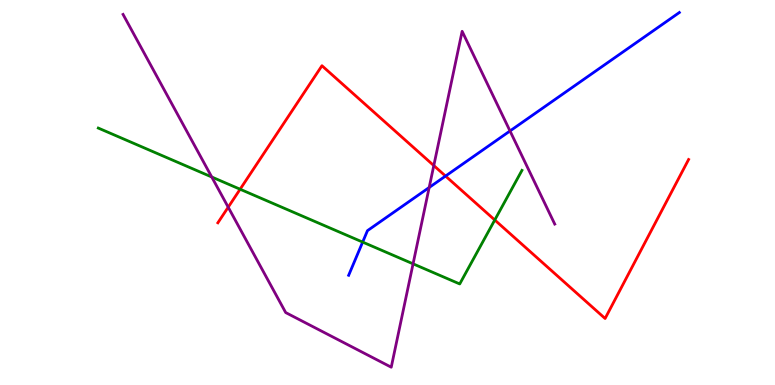[{'lines': ['blue', 'red'], 'intersections': [{'x': 5.75, 'y': 5.43}]}, {'lines': ['green', 'red'], 'intersections': [{'x': 3.1, 'y': 5.08}, {'x': 6.38, 'y': 4.29}]}, {'lines': ['purple', 'red'], 'intersections': [{'x': 2.94, 'y': 4.62}, {'x': 5.6, 'y': 5.7}]}, {'lines': ['blue', 'green'], 'intersections': [{'x': 4.68, 'y': 3.71}]}, {'lines': ['blue', 'purple'], 'intersections': [{'x': 5.54, 'y': 5.13}, {'x': 6.58, 'y': 6.6}]}, {'lines': ['green', 'purple'], 'intersections': [{'x': 2.73, 'y': 5.4}, {'x': 5.33, 'y': 3.15}]}]